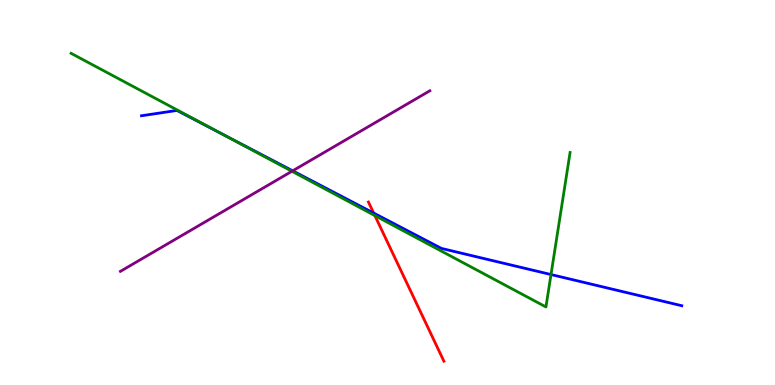[{'lines': ['blue', 'red'], 'intersections': [{'x': 4.82, 'y': 4.47}]}, {'lines': ['green', 'red'], 'intersections': [{'x': 4.84, 'y': 4.4}]}, {'lines': ['purple', 'red'], 'intersections': []}, {'lines': ['blue', 'green'], 'intersections': [{'x': 2.88, 'y': 6.51}, {'x': 7.11, 'y': 2.87}]}, {'lines': ['blue', 'purple'], 'intersections': [{'x': 3.78, 'y': 5.56}]}, {'lines': ['green', 'purple'], 'intersections': [{'x': 3.77, 'y': 5.55}]}]